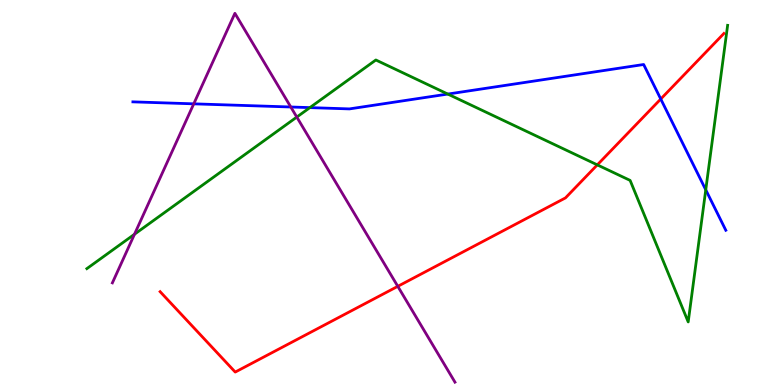[{'lines': ['blue', 'red'], 'intersections': [{'x': 8.53, 'y': 7.43}]}, {'lines': ['green', 'red'], 'intersections': [{'x': 7.71, 'y': 5.72}]}, {'lines': ['purple', 'red'], 'intersections': [{'x': 5.13, 'y': 2.56}]}, {'lines': ['blue', 'green'], 'intersections': [{'x': 4.0, 'y': 7.2}, {'x': 5.78, 'y': 7.56}, {'x': 9.11, 'y': 5.07}]}, {'lines': ['blue', 'purple'], 'intersections': [{'x': 2.5, 'y': 7.3}, {'x': 3.75, 'y': 7.22}]}, {'lines': ['green', 'purple'], 'intersections': [{'x': 1.74, 'y': 3.92}, {'x': 3.83, 'y': 6.96}]}]